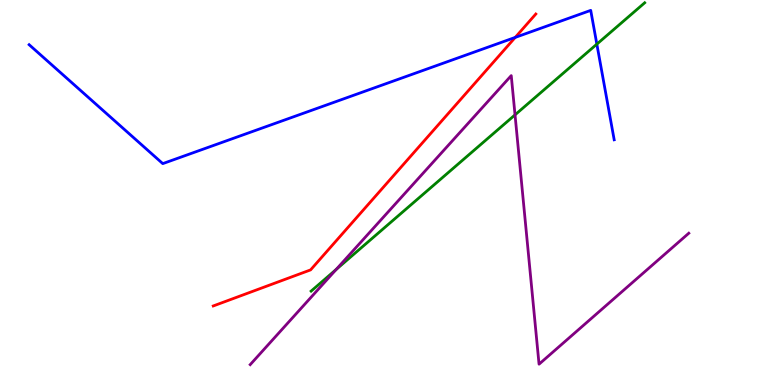[{'lines': ['blue', 'red'], 'intersections': [{'x': 6.65, 'y': 9.03}]}, {'lines': ['green', 'red'], 'intersections': []}, {'lines': ['purple', 'red'], 'intersections': []}, {'lines': ['blue', 'green'], 'intersections': [{'x': 7.7, 'y': 8.85}]}, {'lines': ['blue', 'purple'], 'intersections': []}, {'lines': ['green', 'purple'], 'intersections': [{'x': 4.34, 'y': 3.0}, {'x': 6.65, 'y': 7.02}]}]